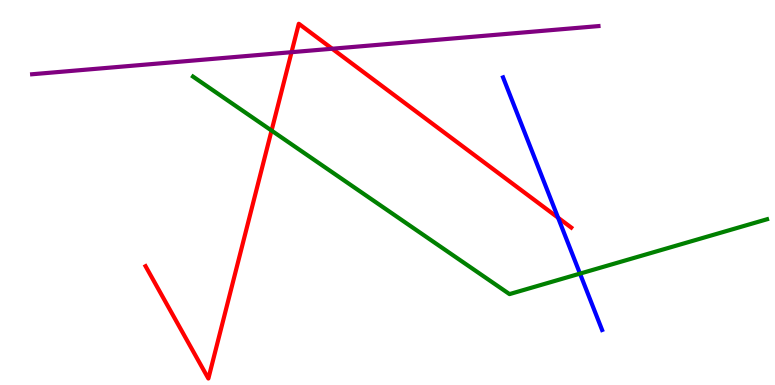[{'lines': ['blue', 'red'], 'intersections': [{'x': 7.2, 'y': 4.35}]}, {'lines': ['green', 'red'], 'intersections': [{'x': 3.5, 'y': 6.61}]}, {'lines': ['purple', 'red'], 'intersections': [{'x': 3.76, 'y': 8.64}, {'x': 4.29, 'y': 8.73}]}, {'lines': ['blue', 'green'], 'intersections': [{'x': 7.48, 'y': 2.89}]}, {'lines': ['blue', 'purple'], 'intersections': []}, {'lines': ['green', 'purple'], 'intersections': []}]